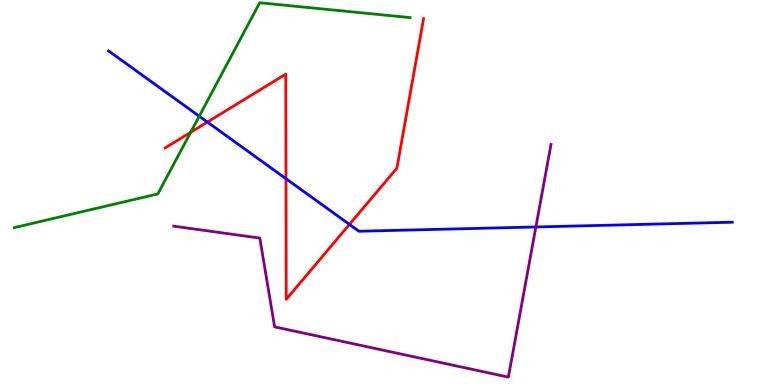[{'lines': ['blue', 'red'], 'intersections': [{'x': 2.68, 'y': 6.83}, {'x': 3.69, 'y': 5.36}, {'x': 4.51, 'y': 4.17}]}, {'lines': ['green', 'red'], 'intersections': [{'x': 2.46, 'y': 6.56}]}, {'lines': ['purple', 'red'], 'intersections': []}, {'lines': ['blue', 'green'], 'intersections': [{'x': 2.57, 'y': 6.98}]}, {'lines': ['blue', 'purple'], 'intersections': [{'x': 6.91, 'y': 4.1}]}, {'lines': ['green', 'purple'], 'intersections': []}]